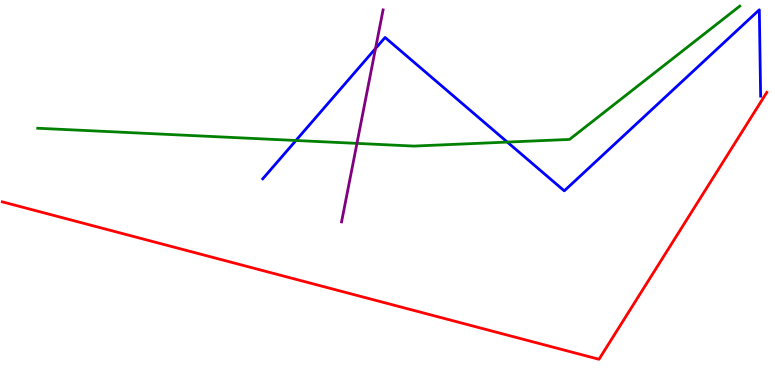[{'lines': ['blue', 'red'], 'intersections': []}, {'lines': ['green', 'red'], 'intersections': []}, {'lines': ['purple', 'red'], 'intersections': []}, {'lines': ['blue', 'green'], 'intersections': [{'x': 3.82, 'y': 6.35}, {'x': 6.55, 'y': 6.31}]}, {'lines': ['blue', 'purple'], 'intersections': [{'x': 4.85, 'y': 8.74}]}, {'lines': ['green', 'purple'], 'intersections': [{'x': 4.61, 'y': 6.28}]}]